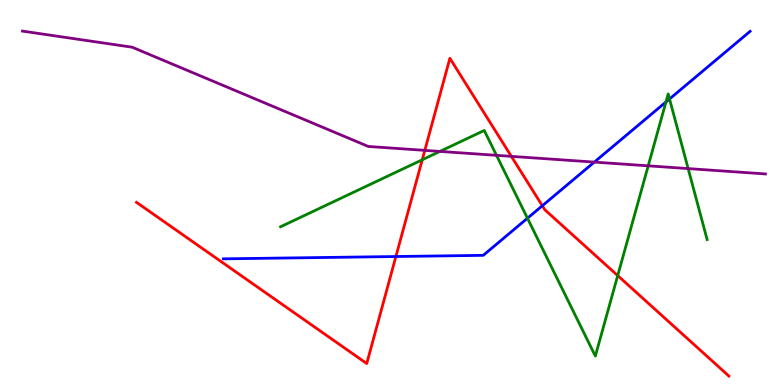[{'lines': ['blue', 'red'], 'intersections': [{'x': 5.11, 'y': 3.34}, {'x': 7.0, 'y': 4.66}]}, {'lines': ['green', 'red'], 'intersections': [{'x': 5.45, 'y': 5.85}, {'x': 7.97, 'y': 2.84}]}, {'lines': ['purple', 'red'], 'intersections': [{'x': 5.48, 'y': 6.09}, {'x': 6.6, 'y': 5.94}]}, {'lines': ['blue', 'green'], 'intersections': [{'x': 6.81, 'y': 4.33}, {'x': 8.59, 'y': 7.35}, {'x': 8.64, 'y': 7.43}]}, {'lines': ['blue', 'purple'], 'intersections': [{'x': 7.67, 'y': 5.79}]}, {'lines': ['green', 'purple'], 'intersections': [{'x': 5.68, 'y': 6.07}, {'x': 6.41, 'y': 5.97}, {'x': 8.36, 'y': 5.69}, {'x': 8.88, 'y': 5.62}]}]